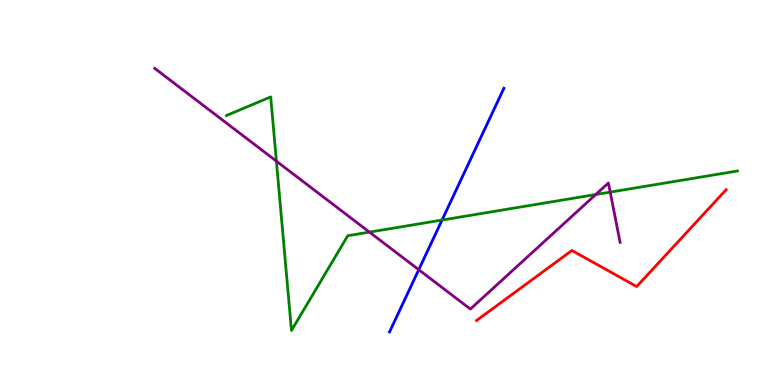[{'lines': ['blue', 'red'], 'intersections': []}, {'lines': ['green', 'red'], 'intersections': []}, {'lines': ['purple', 'red'], 'intersections': []}, {'lines': ['blue', 'green'], 'intersections': [{'x': 5.7, 'y': 4.28}]}, {'lines': ['blue', 'purple'], 'intersections': [{'x': 5.4, 'y': 2.99}]}, {'lines': ['green', 'purple'], 'intersections': [{'x': 3.57, 'y': 5.81}, {'x': 4.77, 'y': 3.97}, {'x': 7.69, 'y': 4.95}, {'x': 7.87, 'y': 5.01}]}]